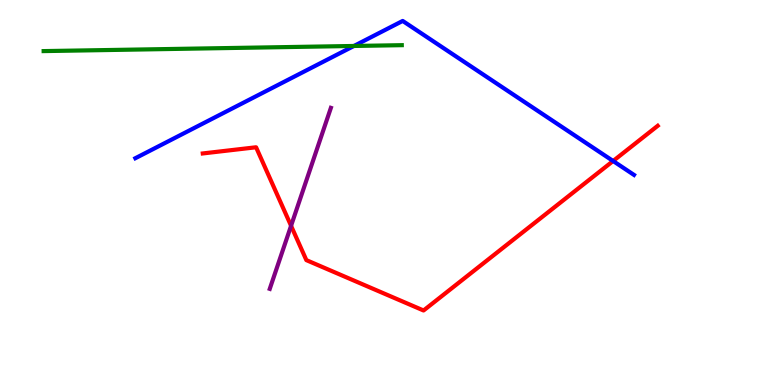[{'lines': ['blue', 'red'], 'intersections': [{'x': 7.91, 'y': 5.82}]}, {'lines': ['green', 'red'], 'intersections': []}, {'lines': ['purple', 'red'], 'intersections': [{'x': 3.76, 'y': 4.14}]}, {'lines': ['blue', 'green'], 'intersections': [{'x': 4.57, 'y': 8.81}]}, {'lines': ['blue', 'purple'], 'intersections': []}, {'lines': ['green', 'purple'], 'intersections': []}]